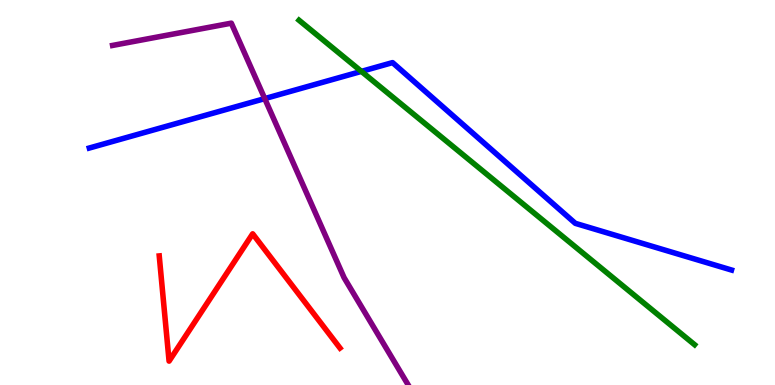[{'lines': ['blue', 'red'], 'intersections': []}, {'lines': ['green', 'red'], 'intersections': []}, {'lines': ['purple', 'red'], 'intersections': []}, {'lines': ['blue', 'green'], 'intersections': [{'x': 4.66, 'y': 8.15}]}, {'lines': ['blue', 'purple'], 'intersections': [{'x': 3.42, 'y': 7.44}]}, {'lines': ['green', 'purple'], 'intersections': []}]